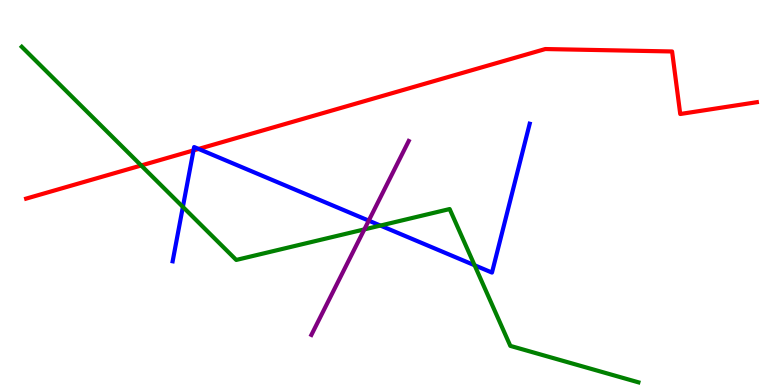[{'lines': ['blue', 'red'], 'intersections': [{'x': 2.5, 'y': 6.09}, {'x': 2.56, 'y': 6.13}]}, {'lines': ['green', 'red'], 'intersections': [{'x': 1.82, 'y': 5.7}]}, {'lines': ['purple', 'red'], 'intersections': []}, {'lines': ['blue', 'green'], 'intersections': [{'x': 2.36, 'y': 4.63}, {'x': 4.91, 'y': 4.14}, {'x': 6.12, 'y': 3.11}]}, {'lines': ['blue', 'purple'], 'intersections': [{'x': 4.76, 'y': 4.27}]}, {'lines': ['green', 'purple'], 'intersections': [{'x': 4.7, 'y': 4.04}]}]